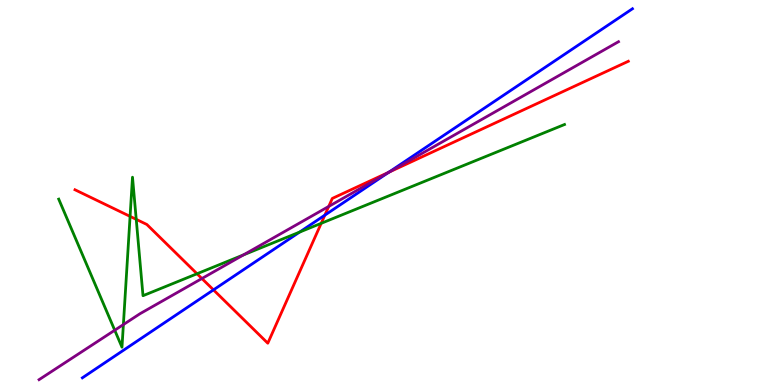[{'lines': ['blue', 'red'], 'intersections': [{'x': 2.75, 'y': 2.47}, {'x': 4.19, 'y': 4.41}, {'x': 5.02, 'y': 5.53}]}, {'lines': ['green', 'red'], 'intersections': [{'x': 1.68, 'y': 4.38}, {'x': 1.76, 'y': 4.3}, {'x': 2.54, 'y': 2.89}, {'x': 4.14, 'y': 4.2}]}, {'lines': ['purple', 'red'], 'intersections': [{'x': 2.61, 'y': 2.77}, {'x': 4.24, 'y': 4.64}, {'x': 5.02, 'y': 5.53}]}, {'lines': ['blue', 'green'], 'intersections': [{'x': 3.87, 'y': 3.97}]}, {'lines': ['blue', 'purple'], 'intersections': [{'x': 5.01, 'y': 5.52}]}, {'lines': ['green', 'purple'], 'intersections': [{'x': 1.48, 'y': 1.42}, {'x': 1.59, 'y': 1.57}, {'x': 3.14, 'y': 3.38}]}]